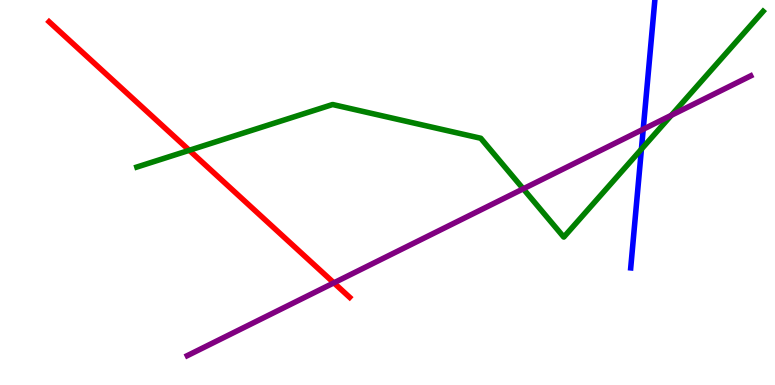[{'lines': ['blue', 'red'], 'intersections': []}, {'lines': ['green', 'red'], 'intersections': [{'x': 2.44, 'y': 6.1}]}, {'lines': ['purple', 'red'], 'intersections': [{'x': 4.31, 'y': 2.65}]}, {'lines': ['blue', 'green'], 'intersections': [{'x': 8.28, 'y': 6.13}]}, {'lines': ['blue', 'purple'], 'intersections': [{'x': 8.3, 'y': 6.64}]}, {'lines': ['green', 'purple'], 'intersections': [{'x': 6.75, 'y': 5.1}, {'x': 8.66, 'y': 7.01}]}]